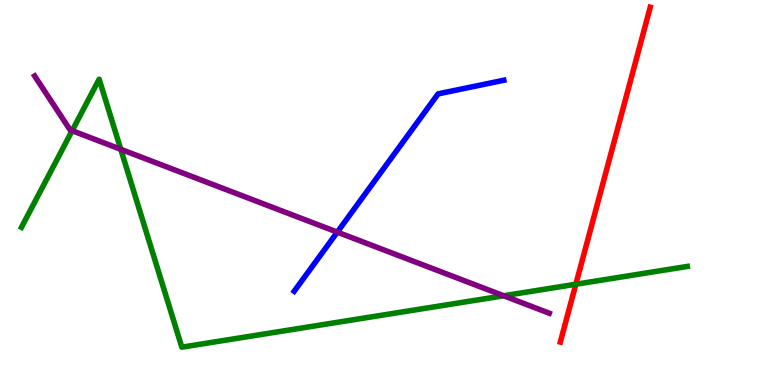[{'lines': ['blue', 'red'], 'intersections': []}, {'lines': ['green', 'red'], 'intersections': [{'x': 7.43, 'y': 2.62}]}, {'lines': ['purple', 'red'], 'intersections': []}, {'lines': ['blue', 'green'], 'intersections': []}, {'lines': ['blue', 'purple'], 'intersections': [{'x': 4.35, 'y': 3.97}]}, {'lines': ['green', 'purple'], 'intersections': [{'x': 0.931, 'y': 6.61}, {'x': 1.56, 'y': 6.12}, {'x': 6.5, 'y': 2.32}]}]